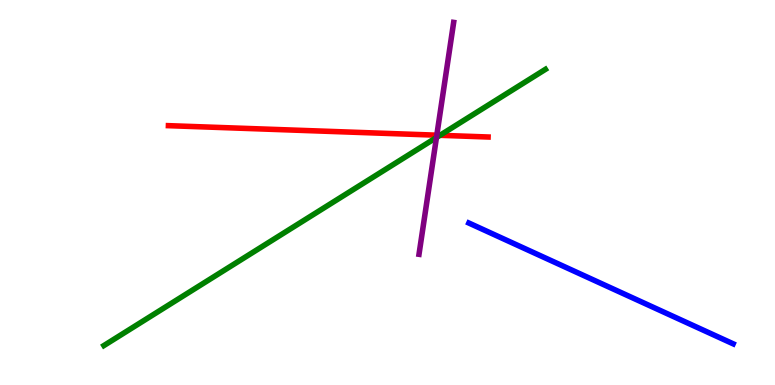[{'lines': ['blue', 'red'], 'intersections': []}, {'lines': ['green', 'red'], 'intersections': [{'x': 5.68, 'y': 6.49}]}, {'lines': ['purple', 'red'], 'intersections': [{'x': 5.64, 'y': 6.49}]}, {'lines': ['blue', 'green'], 'intersections': []}, {'lines': ['blue', 'purple'], 'intersections': []}, {'lines': ['green', 'purple'], 'intersections': [{'x': 5.63, 'y': 6.43}]}]